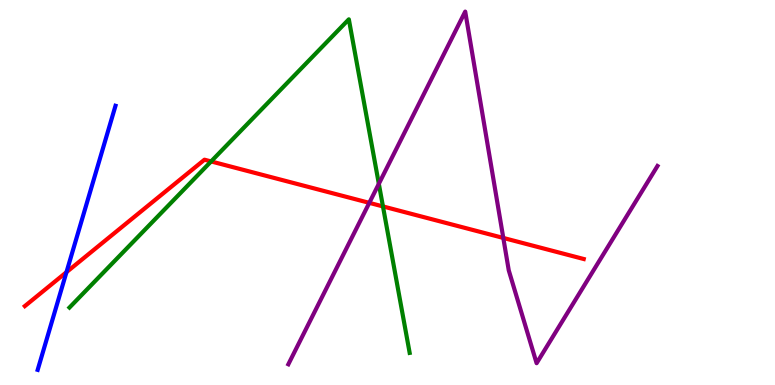[{'lines': ['blue', 'red'], 'intersections': [{'x': 0.858, 'y': 2.93}]}, {'lines': ['green', 'red'], 'intersections': [{'x': 2.72, 'y': 5.81}, {'x': 4.94, 'y': 4.64}]}, {'lines': ['purple', 'red'], 'intersections': [{'x': 4.77, 'y': 4.73}, {'x': 6.49, 'y': 3.82}]}, {'lines': ['blue', 'green'], 'intersections': []}, {'lines': ['blue', 'purple'], 'intersections': []}, {'lines': ['green', 'purple'], 'intersections': [{'x': 4.89, 'y': 5.23}]}]